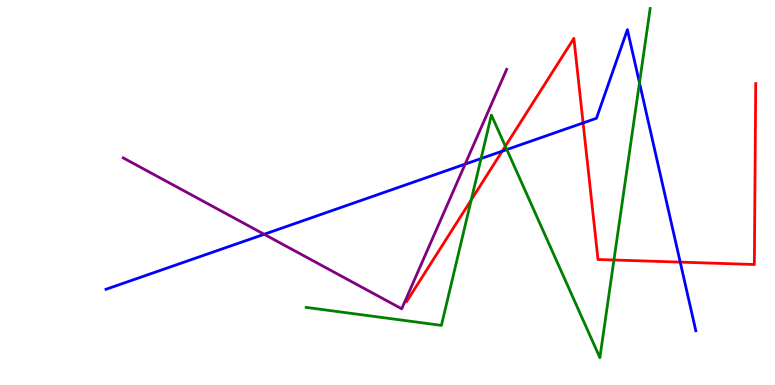[{'lines': ['blue', 'red'], 'intersections': [{'x': 6.48, 'y': 6.07}, {'x': 7.52, 'y': 6.81}, {'x': 8.78, 'y': 3.19}]}, {'lines': ['green', 'red'], 'intersections': [{'x': 6.08, 'y': 4.81}, {'x': 6.52, 'y': 6.2}, {'x': 7.92, 'y': 3.25}]}, {'lines': ['purple', 'red'], 'intersections': []}, {'lines': ['blue', 'green'], 'intersections': [{'x': 6.21, 'y': 5.88}, {'x': 6.54, 'y': 6.12}, {'x': 8.25, 'y': 7.85}]}, {'lines': ['blue', 'purple'], 'intersections': [{'x': 3.41, 'y': 3.91}, {'x': 6.0, 'y': 5.74}]}, {'lines': ['green', 'purple'], 'intersections': []}]